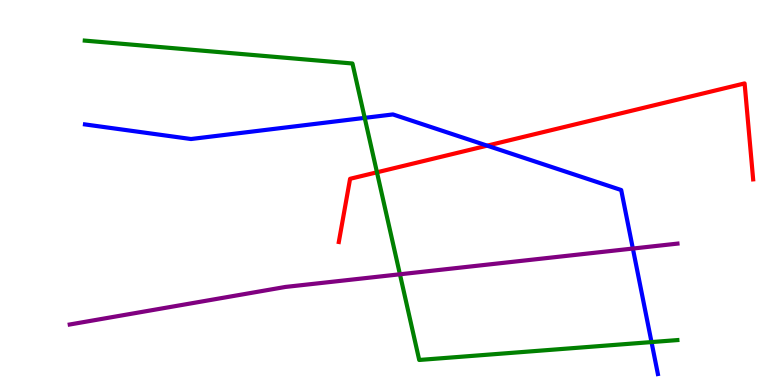[{'lines': ['blue', 'red'], 'intersections': [{'x': 6.29, 'y': 6.22}]}, {'lines': ['green', 'red'], 'intersections': [{'x': 4.86, 'y': 5.52}]}, {'lines': ['purple', 'red'], 'intersections': []}, {'lines': ['blue', 'green'], 'intersections': [{'x': 4.71, 'y': 6.94}, {'x': 8.41, 'y': 1.11}]}, {'lines': ['blue', 'purple'], 'intersections': [{'x': 8.17, 'y': 3.54}]}, {'lines': ['green', 'purple'], 'intersections': [{'x': 5.16, 'y': 2.88}]}]